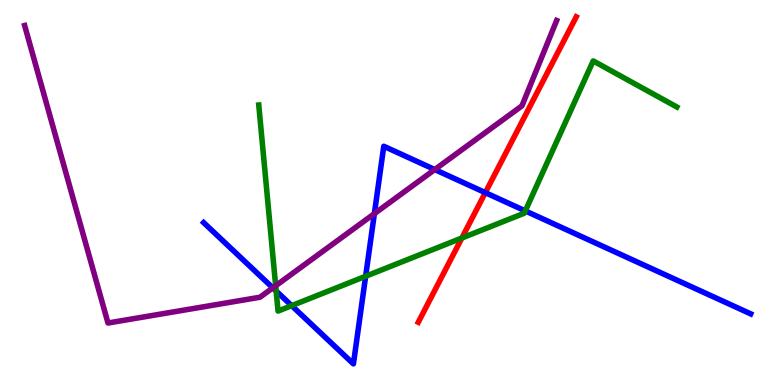[{'lines': ['blue', 'red'], 'intersections': [{'x': 6.26, 'y': 5.0}]}, {'lines': ['green', 'red'], 'intersections': [{'x': 5.96, 'y': 3.82}]}, {'lines': ['purple', 'red'], 'intersections': []}, {'lines': ['blue', 'green'], 'intersections': [{'x': 3.56, 'y': 2.44}, {'x': 3.76, 'y': 2.06}, {'x': 4.72, 'y': 2.82}, {'x': 6.78, 'y': 4.52}]}, {'lines': ['blue', 'purple'], 'intersections': [{'x': 3.52, 'y': 2.52}, {'x': 4.83, 'y': 4.45}, {'x': 5.61, 'y': 5.6}]}, {'lines': ['green', 'purple'], 'intersections': [{'x': 3.56, 'y': 2.58}]}]